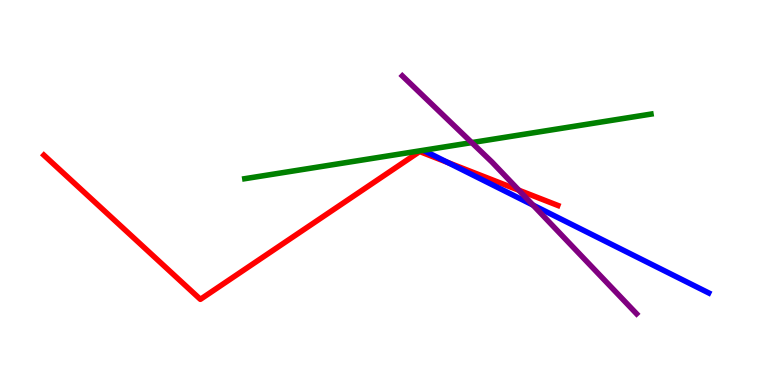[{'lines': ['blue', 'red'], 'intersections': [{'x': 5.78, 'y': 5.78}]}, {'lines': ['green', 'red'], 'intersections': []}, {'lines': ['purple', 'red'], 'intersections': [{'x': 6.69, 'y': 5.06}]}, {'lines': ['blue', 'green'], 'intersections': []}, {'lines': ['blue', 'purple'], 'intersections': [{'x': 6.88, 'y': 4.67}]}, {'lines': ['green', 'purple'], 'intersections': [{'x': 6.09, 'y': 6.3}]}]